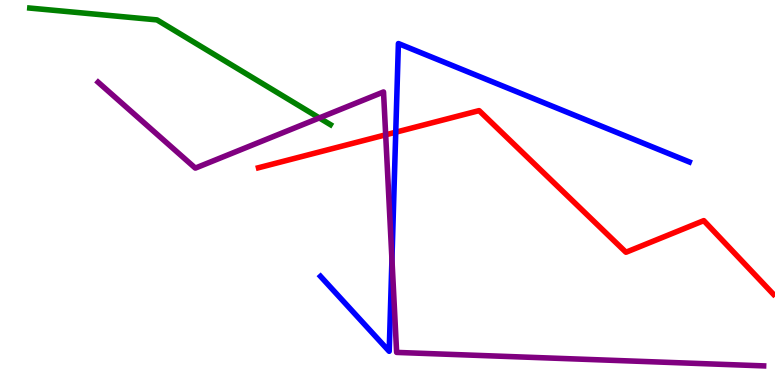[{'lines': ['blue', 'red'], 'intersections': [{'x': 5.11, 'y': 6.57}]}, {'lines': ['green', 'red'], 'intersections': []}, {'lines': ['purple', 'red'], 'intersections': [{'x': 4.98, 'y': 6.5}]}, {'lines': ['blue', 'green'], 'intersections': []}, {'lines': ['blue', 'purple'], 'intersections': [{'x': 5.06, 'y': 3.26}]}, {'lines': ['green', 'purple'], 'intersections': [{'x': 4.12, 'y': 6.94}]}]